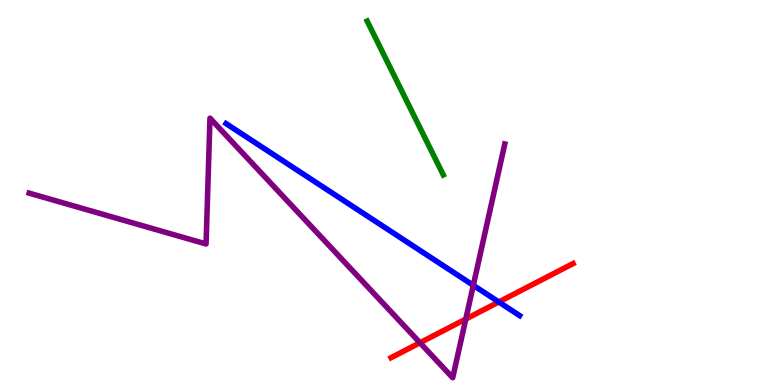[{'lines': ['blue', 'red'], 'intersections': [{'x': 6.44, 'y': 2.16}]}, {'lines': ['green', 'red'], 'intersections': []}, {'lines': ['purple', 'red'], 'intersections': [{'x': 5.42, 'y': 1.1}, {'x': 6.01, 'y': 1.71}]}, {'lines': ['blue', 'green'], 'intersections': []}, {'lines': ['blue', 'purple'], 'intersections': [{'x': 6.11, 'y': 2.59}]}, {'lines': ['green', 'purple'], 'intersections': []}]